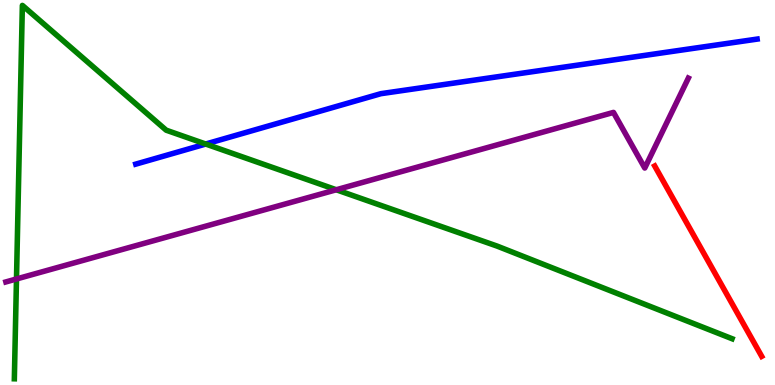[{'lines': ['blue', 'red'], 'intersections': []}, {'lines': ['green', 'red'], 'intersections': []}, {'lines': ['purple', 'red'], 'intersections': []}, {'lines': ['blue', 'green'], 'intersections': [{'x': 2.65, 'y': 6.26}]}, {'lines': ['blue', 'purple'], 'intersections': []}, {'lines': ['green', 'purple'], 'intersections': [{'x': 0.213, 'y': 2.75}, {'x': 4.34, 'y': 5.07}]}]